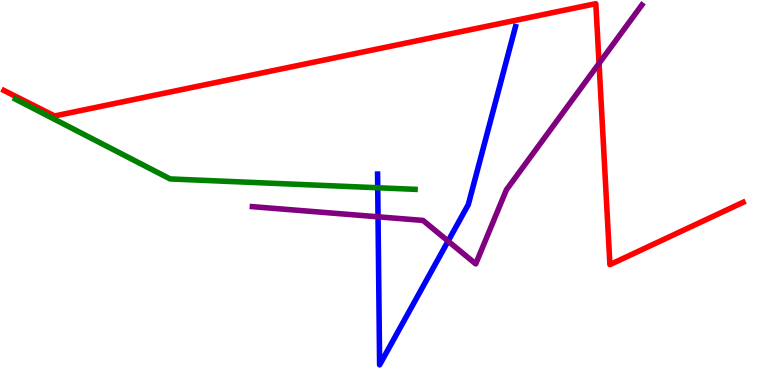[{'lines': ['blue', 'red'], 'intersections': []}, {'lines': ['green', 'red'], 'intersections': []}, {'lines': ['purple', 'red'], 'intersections': [{'x': 7.73, 'y': 8.35}]}, {'lines': ['blue', 'green'], 'intersections': [{'x': 4.87, 'y': 5.12}]}, {'lines': ['blue', 'purple'], 'intersections': [{'x': 4.88, 'y': 4.37}, {'x': 5.78, 'y': 3.74}]}, {'lines': ['green', 'purple'], 'intersections': []}]